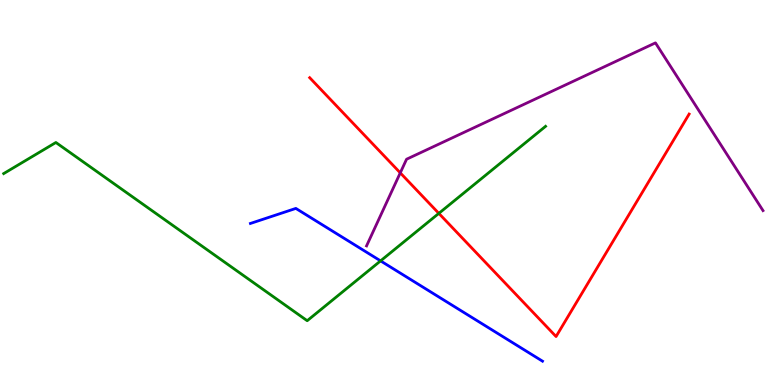[{'lines': ['blue', 'red'], 'intersections': []}, {'lines': ['green', 'red'], 'intersections': [{'x': 5.66, 'y': 4.46}]}, {'lines': ['purple', 'red'], 'intersections': [{'x': 5.16, 'y': 5.51}]}, {'lines': ['blue', 'green'], 'intersections': [{'x': 4.91, 'y': 3.22}]}, {'lines': ['blue', 'purple'], 'intersections': []}, {'lines': ['green', 'purple'], 'intersections': []}]